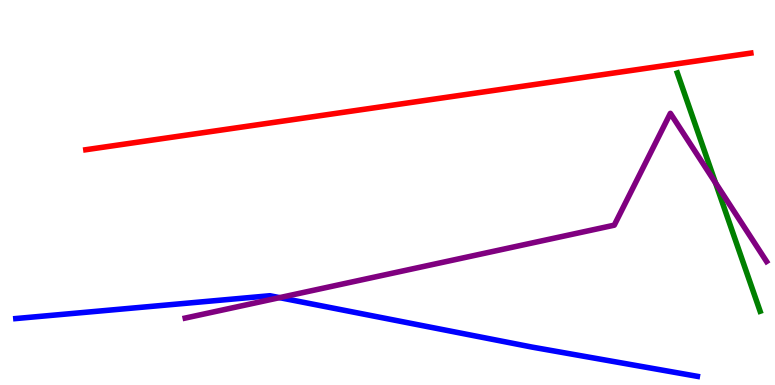[{'lines': ['blue', 'red'], 'intersections': []}, {'lines': ['green', 'red'], 'intersections': []}, {'lines': ['purple', 'red'], 'intersections': []}, {'lines': ['blue', 'green'], 'intersections': []}, {'lines': ['blue', 'purple'], 'intersections': [{'x': 3.61, 'y': 2.27}]}, {'lines': ['green', 'purple'], 'intersections': [{'x': 9.23, 'y': 5.25}]}]